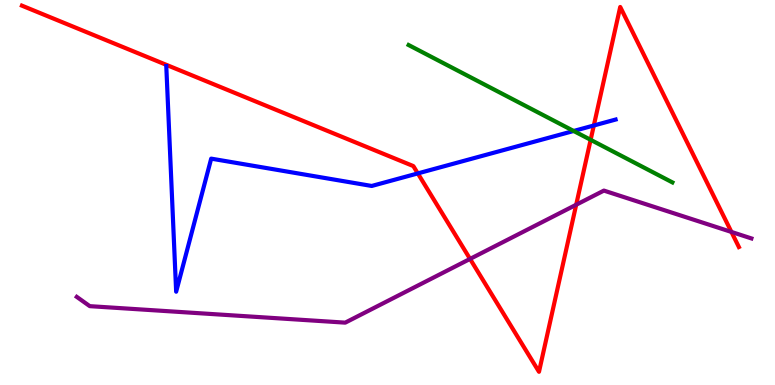[{'lines': ['blue', 'red'], 'intersections': [{'x': 5.39, 'y': 5.5}, {'x': 7.66, 'y': 6.74}]}, {'lines': ['green', 'red'], 'intersections': [{'x': 7.62, 'y': 6.37}]}, {'lines': ['purple', 'red'], 'intersections': [{'x': 6.07, 'y': 3.27}, {'x': 7.43, 'y': 4.68}, {'x': 9.44, 'y': 3.98}]}, {'lines': ['blue', 'green'], 'intersections': [{'x': 7.4, 'y': 6.6}]}, {'lines': ['blue', 'purple'], 'intersections': []}, {'lines': ['green', 'purple'], 'intersections': []}]